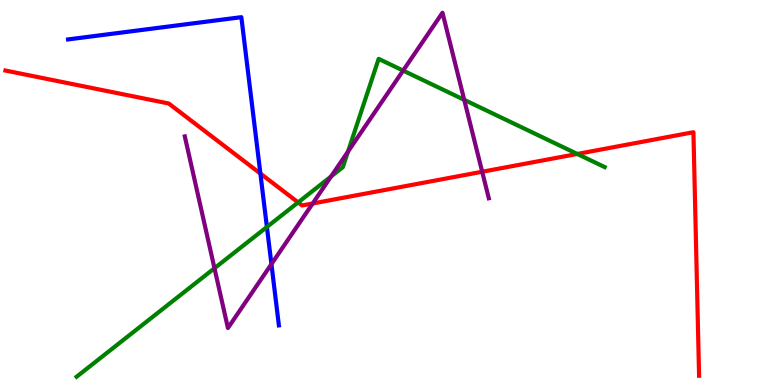[{'lines': ['blue', 'red'], 'intersections': [{'x': 3.36, 'y': 5.49}]}, {'lines': ['green', 'red'], 'intersections': [{'x': 3.85, 'y': 4.74}, {'x': 7.45, 'y': 6.0}]}, {'lines': ['purple', 'red'], 'intersections': [{'x': 4.03, 'y': 4.71}, {'x': 6.22, 'y': 5.54}]}, {'lines': ['blue', 'green'], 'intersections': [{'x': 3.44, 'y': 4.1}]}, {'lines': ['blue', 'purple'], 'intersections': [{'x': 3.5, 'y': 3.14}]}, {'lines': ['green', 'purple'], 'intersections': [{'x': 2.77, 'y': 3.03}, {'x': 4.27, 'y': 5.42}, {'x': 4.49, 'y': 6.06}, {'x': 5.2, 'y': 8.17}, {'x': 5.99, 'y': 7.41}]}]